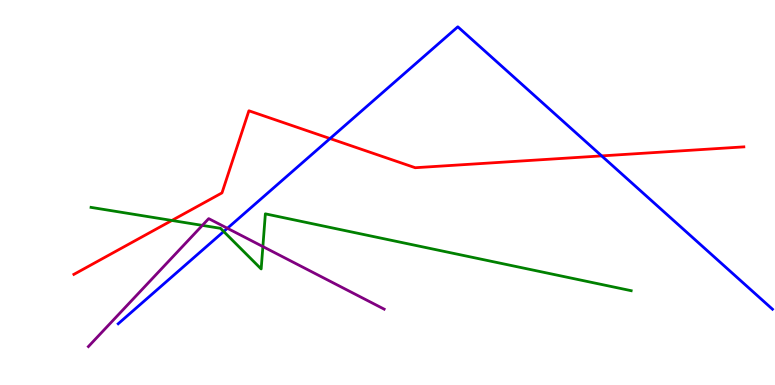[{'lines': ['blue', 'red'], 'intersections': [{'x': 4.26, 'y': 6.4}, {'x': 7.76, 'y': 5.95}]}, {'lines': ['green', 'red'], 'intersections': [{'x': 2.22, 'y': 4.27}]}, {'lines': ['purple', 'red'], 'intersections': []}, {'lines': ['blue', 'green'], 'intersections': [{'x': 2.89, 'y': 3.99}]}, {'lines': ['blue', 'purple'], 'intersections': [{'x': 2.93, 'y': 4.07}]}, {'lines': ['green', 'purple'], 'intersections': [{'x': 2.61, 'y': 4.15}, {'x': 3.39, 'y': 3.6}]}]